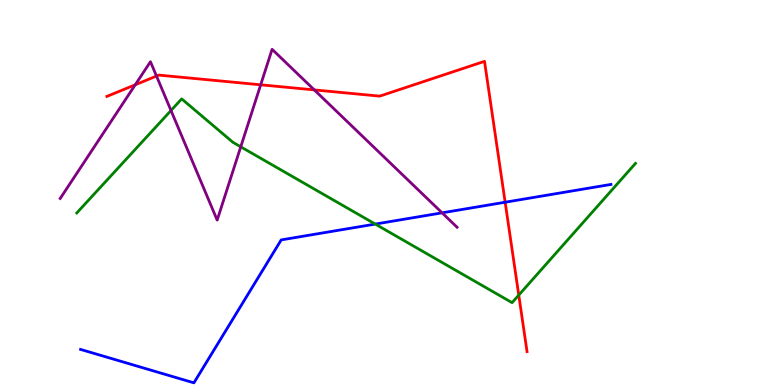[{'lines': ['blue', 'red'], 'intersections': [{'x': 6.52, 'y': 4.75}]}, {'lines': ['green', 'red'], 'intersections': [{'x': 6.69, 'y': 2.33}]}, {'lines': ['purple', 'red'], 'intersections': [{'x': 1.75, 'y': 7.8}, {'x': 2.02, 'y': 8.02}, {'x': 3.36, 'y': 7.8}, {'x': 4.06, 'y': 7.66}]}, {'lines': ['blue', 'green'], 'intersections': [{'x': 4.84, 'y': 4.18}]}, {'lines': ['blue', 'purple'], 'intersections': [{'x': 5.7, 'y': 4.47}]}, {'lines': ['green', 'purple'], 'intersections': [{'x': 2.21, 'y': 7.13}, {'x': 3.11, 'y': 6.19}]}]